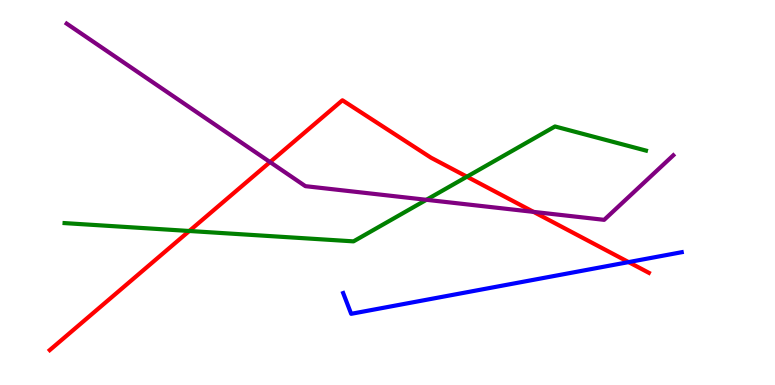[{'lines': ['blue', 'red'], 'intersections': [{'x': 8.11, 'y': 3.19}]}, {'lines': ['green', 'red'], 'intersections': [{'x': 2.44, 'y': 4.0}, {'x': 6.02, 'y': 5.41}]}, {'lines': ['purple', 'red'], 'intersections': [{'x': 3.48, 'y': 5.79}, {'x': 6.88, 'y': 4.5}]}, {'lines': ['blue', 'green'], 'intersections': []}, {'lines': ['blue', 'purple'], 'intersections': []}, {'lines': ['green', 'purple'], 'intersections': [{'x': 5.5, 'y': 4.81}]}]